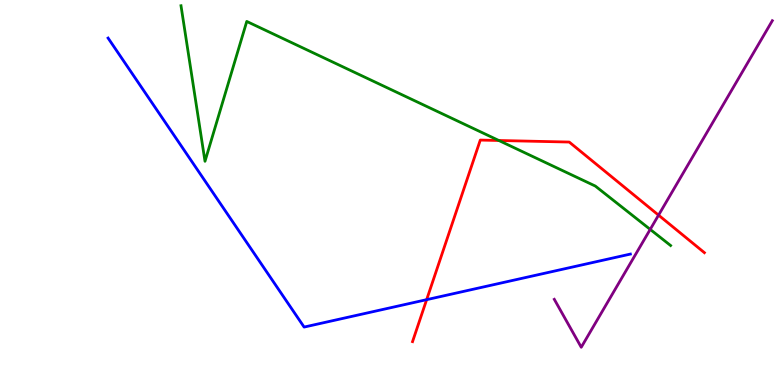[{'lines': ['blue', 'red'], 'intersections': [{'x': 5.51, 'y': 2.22}]}, {'lines': ['green', 'red'], 'intersections': [{'x': 6.44, 'y': 6.35}]}, {'lines': ['purple', 'red'], 'intersections': [{'x': 8.5, 'y': 4.41}]}, {'lines': ['blue', 'green'], 'intersections': []}, {'lines': ['blue', 'purple'], 'intersections': []}, {'lines': ['green', 'purple'], 'intersections': [{'x': 8.39, 'y': 4.04}]}]